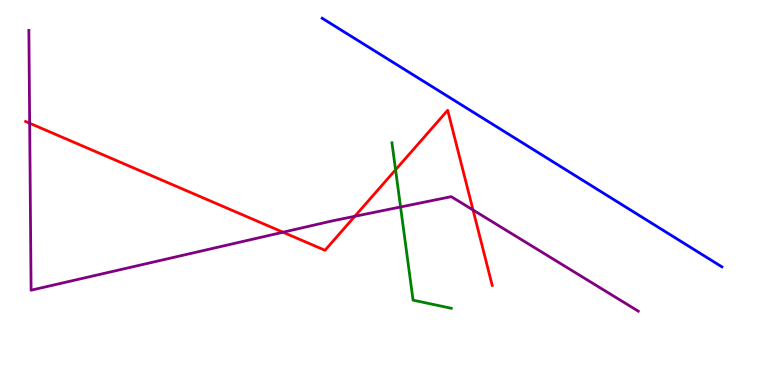[{'lines': ['blue', 'red'], 'intersections': []}, {'lines': ['green', 'red'], 'intersections': [{'x': 5.1, 'y': 5.59}]}, {'lines': ['purple', 'red'], 'intersections': [{'x': 0.383, 'y': 6.8}, {'x': 3.65, 'y': 3.97}, {'x': 4.58, 'y': 4.38}, {'x': 6.1, 'y': 4.55}]}, {'lines': ['blue', 'green'], 'intersections': []}, {'lines': ['blue', 'purple'], 'intersections': []}, {'lines': ['green', 'purple'], 'intersections': [{'x': 5.17, 'y': 4.62}]}]